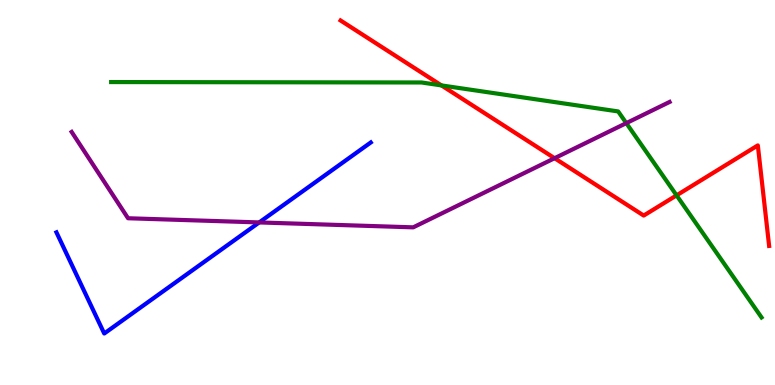[{'lines': ['blue', 'red'], 'intersections': []}, {'lines': ['green', 'red'], 'intersections': [{'x': 5.7, 'y': 7.78}, {'x': 8.73, 'y': 4.93}]}, {'lines': ['purple', 'red'], 'intersections': [{'x': 7.16, 'y': 5.89}]}, {'lines': ['blue', 'green'], 'intersections': []}, {'lines': ['blue', 'purple'], 'intersections': [{'x': 3.34, 'y': 4.22}]}, {'lines': ['green', 'purple'], 'intersections': [{'x': 8.08, 'y': 6.8}]}]